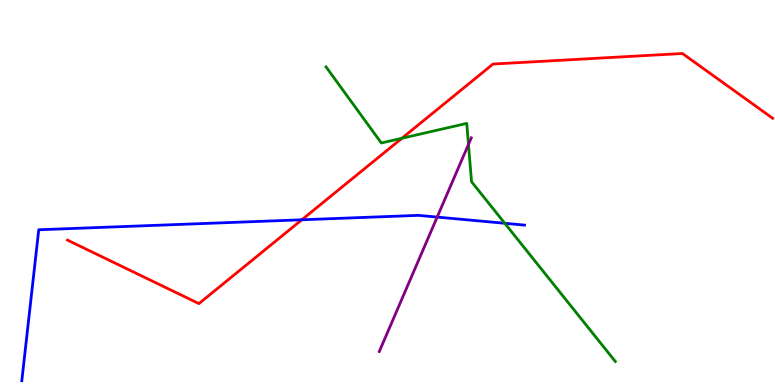[{'lines': ['blue', 'red'], 'intersections': [{'x': 3.89, 'y': 4.29}]}, {'lines': ['green', 'red'], 'intersections': [{'x': 5.19, 'y': 6.41}]}, {'lines': ['purple', 'red'], 'intersections': []}, {'lines': ['blue', 'green'], 'intersections': [{'x': 6.51, 'y': 4.2}]}, {'lines': ['blue', 'purple'], 'intersections': [{'x': 5.64, 'y': 4.36}]}, {'lines': ['green', 'purple'], 'intersections': [{'x': 6.04, 'y': 6.25}]}]